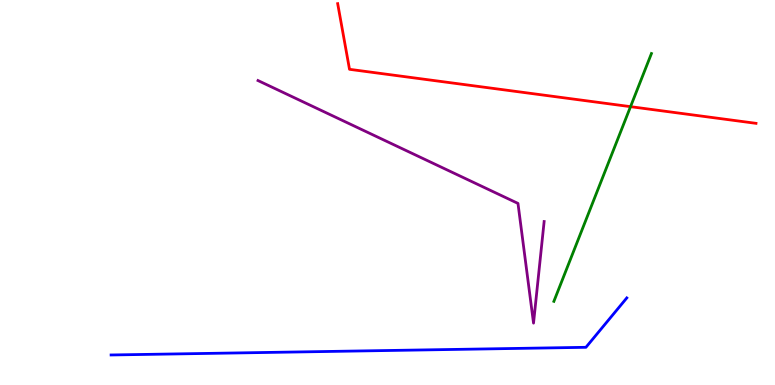[{'lines': ['blue', 'red'], 'intersections': []}, {'lines': ['green', 'red'], 'intersections': [{'x': 8.14, 'y': 7.23}]}, {'lines': ['purple', 'red'], 'intersections': []}, {'lines': ['blue', 'green'], 'intersections': []}, {'lines': ['blue', 'purple'], 'intersections': []}, {'lines': ['green', 'purple'], 'intersections': []}]